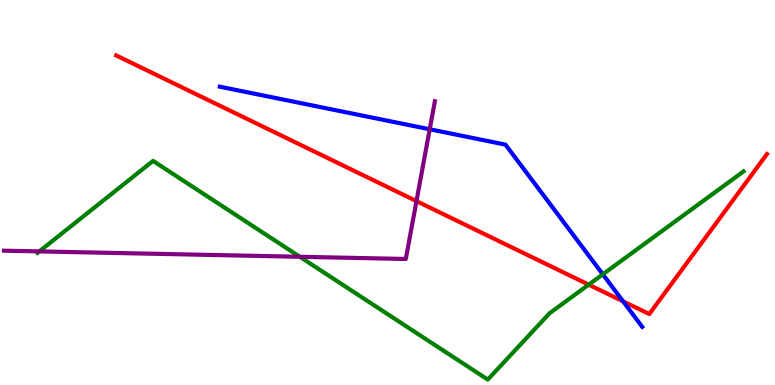[{'lines': ['blue', 'red'], 'intersections': [{'x': 8.04, 'y': 2.17}]}, {'lines': ['green', 'red'], 'intersections': [{'x': 7.6, 'y': 2.61}]}, {'lines': ['purple', 'red'], 'intersections': [{'x': 5.37, 'y': 4.78}]}, {'lines': ['blue', 'green'], 'intersections': [{'x': 7.78, 'y': 2.87}]}, {'lines': ['blue', 'purple'], 'intersections': [{'x': 5.54, 'y': 6.64}]}, {'lines': ['green', 'purple'], 'intersections': [{'x': 0.507, 'y': 3.47}, {'x': 3.87, 'y': 3.33}]}]